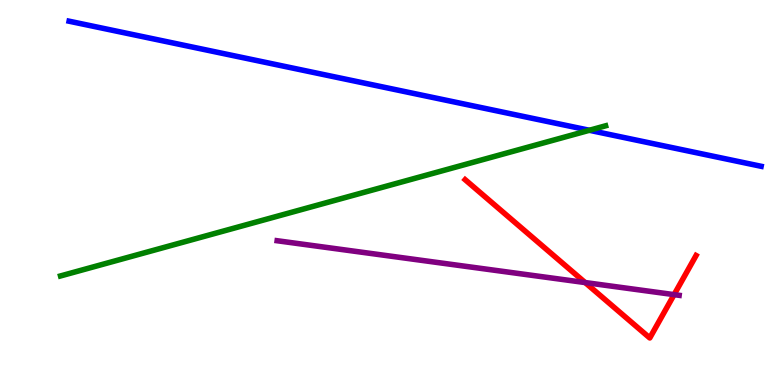[{'lines': ['blue', 'red'], 'intersections': []}, {'lines': ['green', 'red'], 'intersections': []}, {'lines': ['purple', 'red'], 'intersections': [{'x': 7.55, 'y': 2.66}, {'x': 8.7, 'y': 2.35}]}, {'lines': ['blue', 'green'], 'intersections': [{'x': 7.6, 'y': 6.62}]}, {'lines': ['blue', 'purple'], 'intersections': []}, {'lines': ['green', 'purple'], 'intersections': []}]